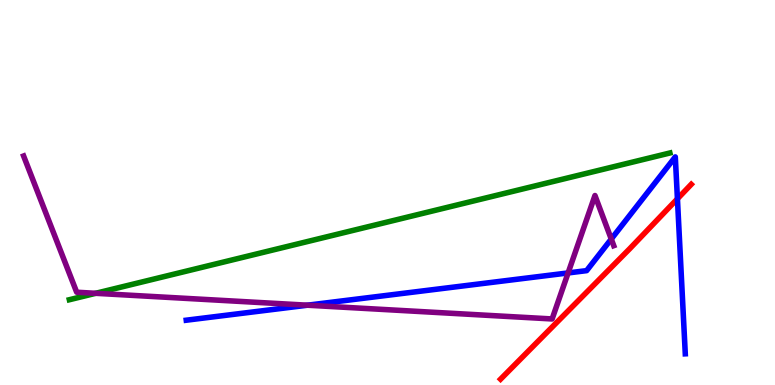[{'lines': ['blue', 'red'], 'intersections': [{'x': 8.74, 'y': 4.84}]}, {'lines': ['green', 'red'], 'intersections': []}, {'lines': ['purple', 'red'], 'intersections': []}, {'lines': ['blue', 'green'], 'intersections': []}, {'lines': ['blue', 'purple'], 'intersections': [{'x': 3.97, 'y': 2.07}, {'x': 7.33, 'y': 2.91}, {'x': 7.89, 'y': 3.79}]}, {'lines': ['green', 'purple'], 'intersections': [{'x': 1.23, 'y': 2.38}]}]